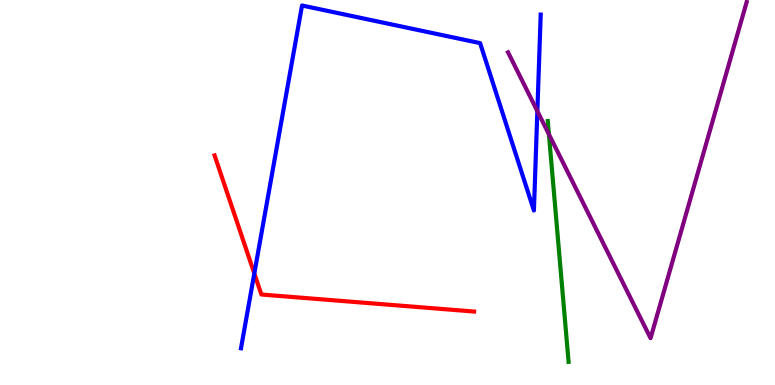[{'lines': ['blue', 'red'], 'intersections': [{'x': 3.28, 'y': 2.9}]}, {'lines': ['green', 'red'], 'intersections': []}, {'lines': ['purple', 'red'], 'intersections': []}, {'lines': ['blue', 'green'], 'intersections': []}, {'lines': ['blue', 'purple'], 'intersections': [{'x': 6.93, 'y': 7.11}]}, {'lines': ['green', 'purple'], 'intersections': [{'x': 7.08, 'y': 6.51}]}]